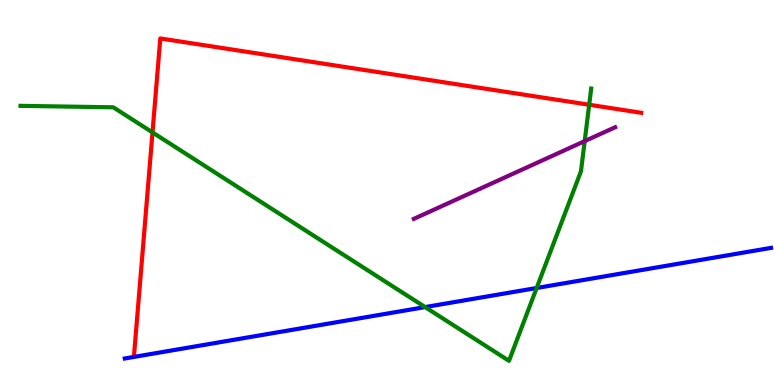[{'lines': ['blue', 'red'], 'intersections': []}, {'lines': ['green', 'red'], 'intersections': [{'x': 1.97, 'y': 6.56}, {'x': 7.6, 'y': 7.28}]}, {'lines': ['purple', 'red'], 'intersections': []}, {'lines': ['blue', 'green'], 'intersections': [{'x': 5.49, 'y': 2.02}, {'x': 6.92, 'y': 2.52}]}, {'lines': ['blue', 'purple'], 'intersections': []}, {'lines': ['green', 'purple'], 'intersections': [{'x': 7.54, 'y': 6.33}]}]